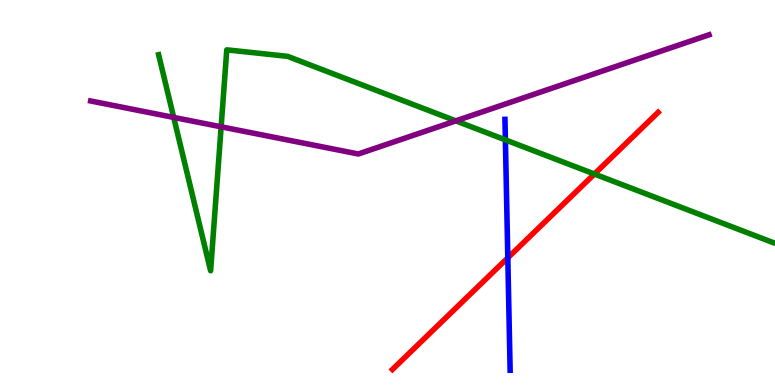[{'lines': ['blue', 'red'], 'intersections': [{'x': 6.55, 'y': 3.3}]}, {'lines': ['green', 'red'], 'intersections': [{'x': 7.67, 'y': 5.48}]}, {'lines': ['purple', 'red'], 'intersections': []}, {'lines': ['blue', 'green'], 'intersections': [{'x': 6.52, 'y': 6.37}]}, {'lines': ['blue', 'purple'], 'intersections': []}, {'lines': ['green', 'purple'], 'intersections': [{'x': 2.24, 'y': 6.95}, {'x': 2.85, 'y': 6.71}, {'x': 5.88, 'y': 6.86}]}]